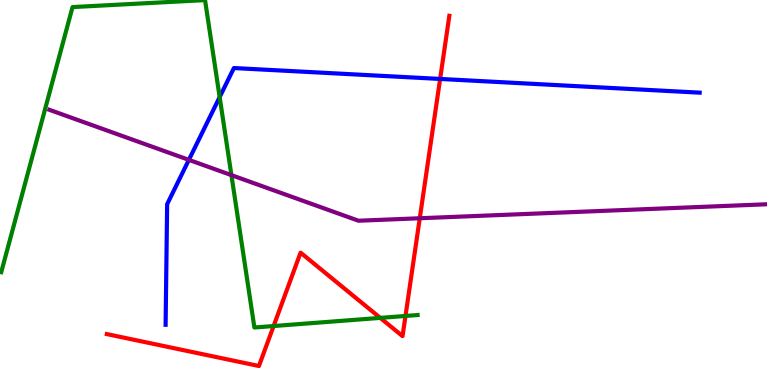[{'lines': ['blue', 'red'], 'intersections': [{'x': 5.68, 'y': 7.95}]}, {'lines': ['green', 'red'], 'intersections': [{'x': 3.53, 'y': 1.53}, {'x': 4.91, 'y': 1.74}, {'x': 5.23, 'y': 1.79}]}, {'lines': ['purple', 'red'], 'intersections': [{'x': 5.42, 'y': 4.33}]}, {'lines': ['blue', 'green'], 'intersections': [{'x': 2.83, 'y': 7.48}]}, {'lines': ['blue', 'purple'], 'intersections': [{'x': 2.44, 'y': 5.85}]}, {'lines': ['green', 'purple'], 'intersections': [{'x': 2.99, 'y': 5.45}]}]